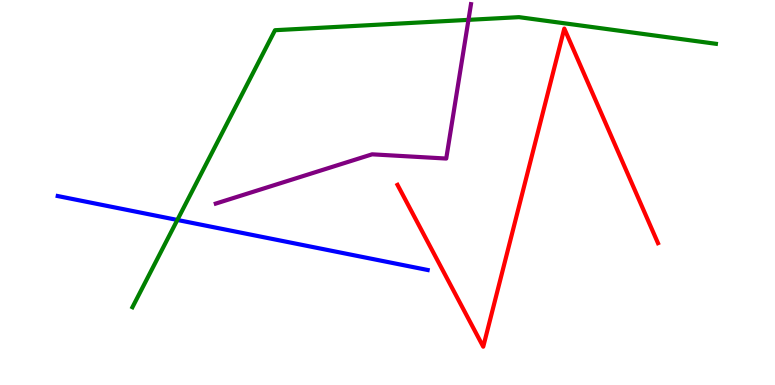[{'lines': ['blue', 'red'], 'intersections': []}, {'lines': ['green', 'red'], 'intersections': []}, {'lines': ['purple', 'red'], 'intersections': []}, {'lines': ['blue', 'green'], 'intersections': [{'x': 2.29, 'y': 4.29}]}, {'lines': ['blue', 'purple'], 'intersections': []}, {'lines': ['green', 'purple'], 'intersections': [{'x': 6.04, 'y': 9.48}]}]